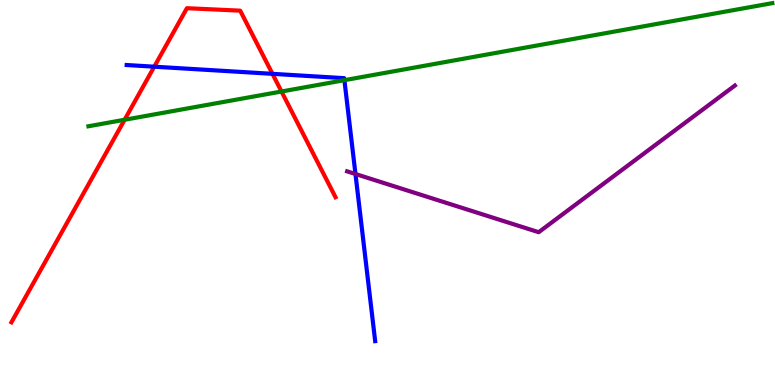[{'lines': ['blue', 'red'], 'intersections': [{'x': 1.99, 'y': 8.27}, {'x': 3.52, 'y': 8.08}]}, {'lines': ['green', 'red'], 'intersections': [{'x': 1.61, 'y': 6.89}, {'x': 3.63, 'y': 7.62}]}, {'lines': ['purple', 'red'], 'intersections': []}, {'lines': ['blue', 'green'], 'intersections': [{'x': 4.44, 'y': 7.92}]}, {'lines': ['blue', 'purple'], 'intersections': [{'x': 4.59, 'y': 5.48}]}, {'lines': ['green', 'purple'], 'intersections': []}]